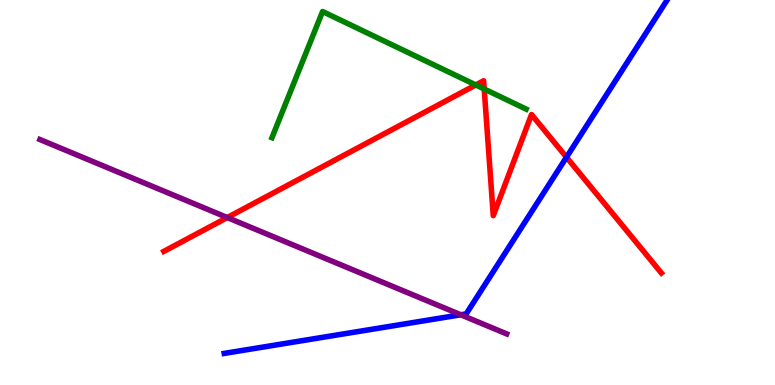[{'lines': ['blue', 'red'], 'intersections': [{'x': 7.31, 'y': 5.92}]}, {'lines': ['green', 'red'], 'intersections': [{'x': 6.14, 'y': 7.79}, {'x': 6.25, 'y': 7.69}]}, {'lines': ['purple', 'red'], 'intersections': [{'x': 2.93, 'y': 4.35}]}, {'lines': ['blue', 'green'], 'intersections': []}, {'lines': ['blue', 'purple'], 'intersections': [{'x': 5.95, 'y': 1.82}]}, {'lines': ['green', 'purple'], 'intersections': []}]